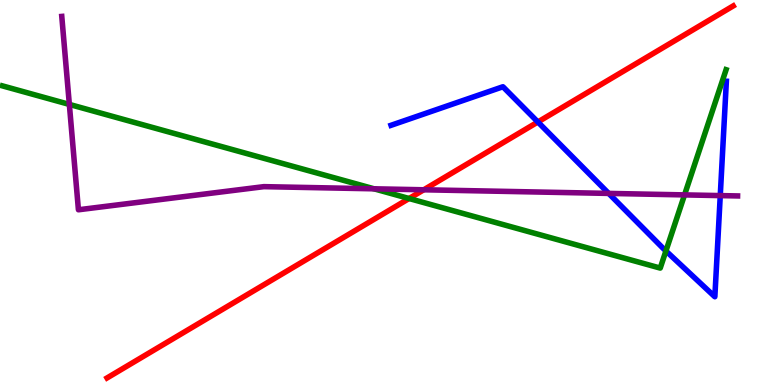[{'lines': ['blue', 'red'], 'intersections': [{'x': 6.94, 'y': 6.83}]}, {'lines': ['green', 'red'], 'intersections': [{'x': 5.28, 'y': 4.84}]}, {'lines': ['purple', 'red'], 'intersections': [{'x': 5.47, 'y': 5.07}]}, {'lines': ['blue', 'green'], 'intersections': [{'x': 8.59, 'y': 3.48}]}, {'lines': ['blue', 'purple'], 'intersections': [{'x': 7.85, 'y': 4.98}, {'x': 9.29, 'y': 4.92}]}, {'lines': ['green', 'purple'], 'intersections': [{'x': 0.895, 'y': 7.29}, {'x': 4.83, 'y': 5.1}, {'x': 8.83, 'y': 4.94}]}]